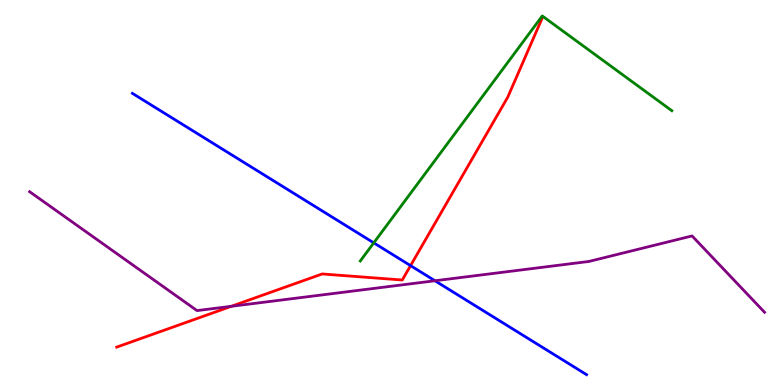[{'lines': ['blue', 'red'], 'intersections': [{'x': 5.3, 'y': 3.1}]}, {'lines': ['green', 'red'], 'intersections': []}, {'lines': ['purple', 'red'], 'intersections': [{'x': 2.99, 'y': 2.04}]}, {'lines': ['blue', 'green'], 'intersections': [{'x': 4.82, 'y': 3.69}]}, {'lines': ['blue', 'purple'], 'intersections': [{'x': 5.61, 'y': 2.71}]}, {'lines': ['green', 'purple'], 'intersections': []}]